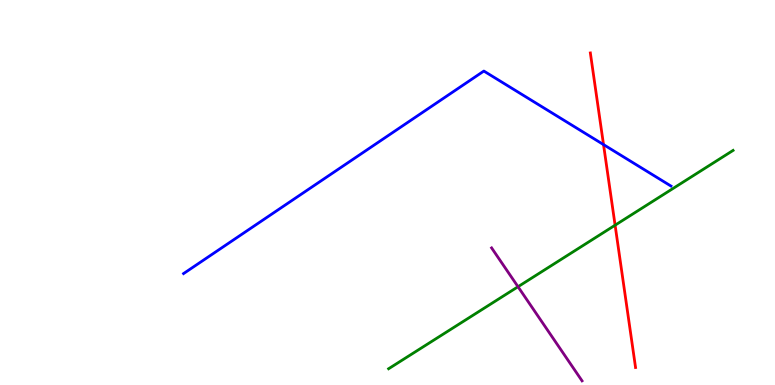[{'lines': ['blue', 'red'], 'intersections': [{'x': 7.79, 'y': 6.24}]}, {'lines': ['green', 'red'], 'intersections': [{'x': 7.94, 'y': 4.15}]}, {'lines': ['purple', 'red'], 'intersections': []}, {'lines': ['blue', 'green'], 'intersections': []}, {'lines': ['blue', 'purple'], 'intersections': []}, {'lines': ['green', 'purple'], 'intersections': [{'x': 6.68, 'y': 2.55}]}]